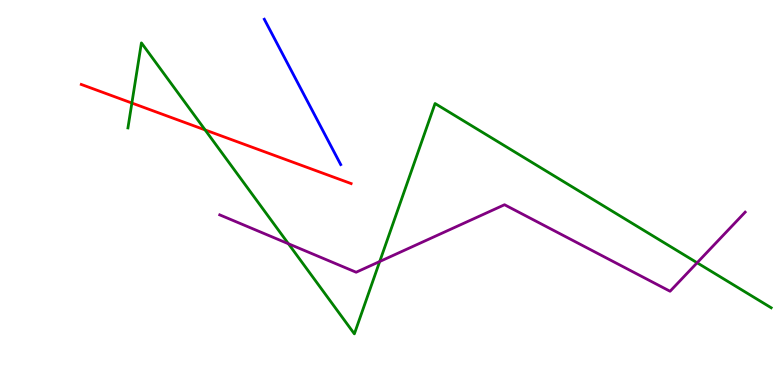[{'lines': ['blue', 'red'], 'intersections': []}, {'lines': ['green', 'red'], 'intersections': [{'x': 1.7, 'y': 7.32}, {'x': 2.65, 'y': 6.62}]}, {'lines': ['purple', 'red'], 'intersections': []}, {'lines': ['blue', 'green'], 'intersections': []}, {'lines': ['blue', 'purple'], 'intersections': []}, {'lines': ['green', 'purple'], 'intersections': [{'x': 3.72, 'y': 3.67}, {'x': 4.9, 'y': 3.21}, {'x': 9.0, 'y': 3.18}]}]